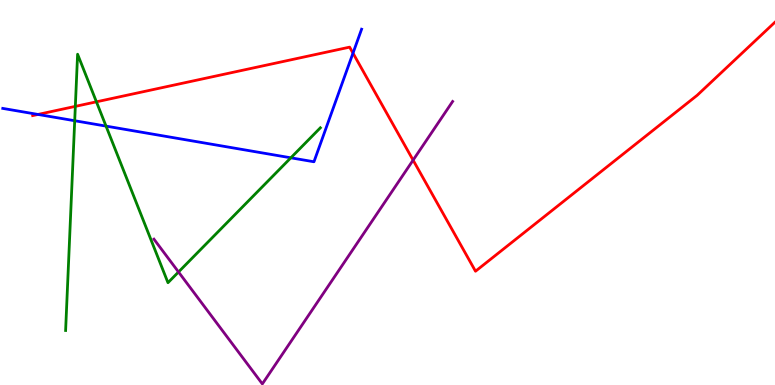[{'lines': ['blue', 'red'], 'intersections': [{'x': 0.49, 'y': 7.03}, {'x': 4.55, 'y': 8.62}]}, {'lines': ['green', 'red'], 'intersections': [{'x': 0.972, 'y': 7.24}, {'x': 1.24, 'y': 7.36}]}, {'lines': ['purple', 'red'], 'intersections': [{'x': 5.33, 'y': 5.84}]}, {'lines': ['blue', 'green'], 'intersections': [{'x': 0.964, 'y': 6.86}, {'x': 1.37, 'y': 6.72}, {'x': 3.75, 'y': 5.9}]}, {'lines': ['blue', 'purple'], 'intersections': []}, {'lines': ['green', 'purple'], 'intersections': [{'x': 2.3, 'y': 2.94}]}]